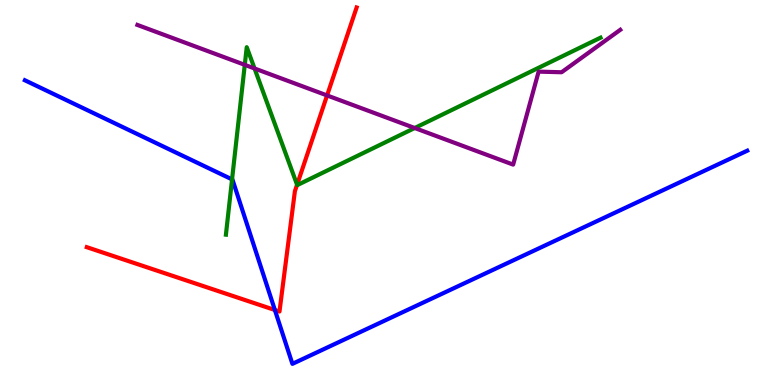[{'lines': ['blue', 'red'], 'intersections': [{'x': 3.55, 'y': 1.95}]}, {'lines': ['green', 'red'], 'intersections': [{'x': 3.83, 'y': 5.2}]}, {'lines': ['purple', 'red'], 'intersections': [{'x': 4.22, 'y': 7.52}]}, {'lines': ['blue', 'green'], 'intersections': [{'x': 2.99, 'y': 5.34}]}, {'lines': ['blue', 'purple'], 'intersections': []}, {'lines': ['green', 'purple'], 'intersections': [{'x': 3.16, 'y': 8.32}, {'x': 3.28, 'y': 8.22}, {'x': 5.35, 'y': 6.67}]}]